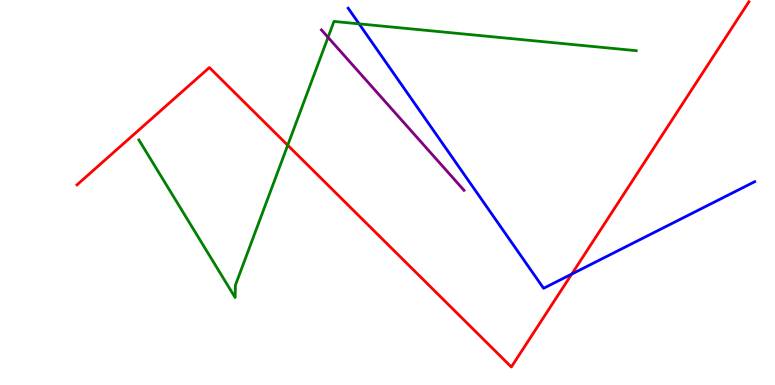[{'lines': ['blue', 'red'], 'intersections': [{'x': 7.38, 'y': 2.88}]}, {'lines': ['green', 'red'], 'intersections': [{'x': 3.71, 'y': 6.23}]}, {'lines': ['purple', 'red'], 'intersections': []}, {'lines': ['blue', 'green'], 'intersections': [{'x': 4.63, 'y': 9.38}]}, {'lines': ['blue', 'purple'], 'intersections': []}, {'lines': ['green', 'purple'], 'intersections': [{'x': 4.23, 'y': 9.03}]}]